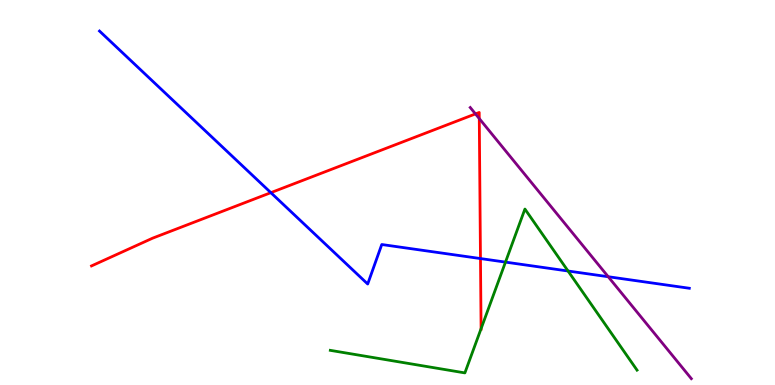[{'lines': ['blue', 'red'], 'intersections': [{'x': 3.49, 'y': 5.0}, {'x': 6.2, 'y': 3.28}]}, {'lines': ['green', 'red'], 'intersections': [{'x': 6.21, 'y': 1.46}]}, {'lines': ['purple', 'red'], 'intersections': [{'x': 6.14, 'y': 7.04}, {'x': 6.18, 'y': 6.92}]}, {'lines': ['blue', 'green'], 'intersections': [{'x': 6.52, 'y': 3.19}, {'x': 7.33, 'y': 2.96}]}, {'lines': ['blue', 'purple'], 'intersections': [{'x': 7.85, 'y': 2.81}]}, {'lines': ['green', 'purple'], 'intersections': []}]